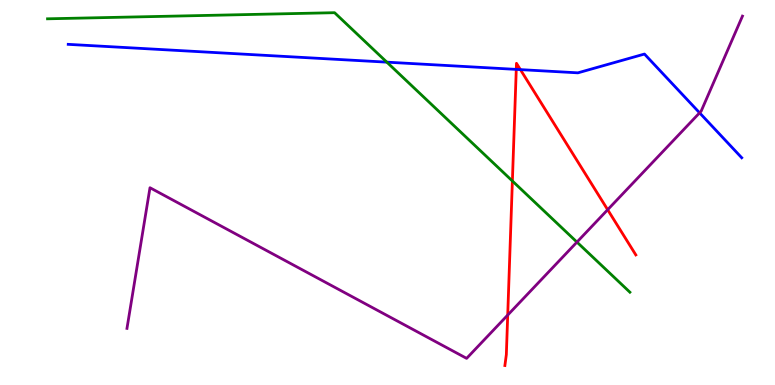[{'lines': ['blue', 'red'], 'intersections': [{'x': 6.66, 'y': 8.2}, {'x': 6.71, 'y': 8.19}]}, {'lines': ['green', 'red'], 'intersections': [{'x': 6.61, 'y': 5.3}]}, {'lines': ['purple', 'red'], 'intersections': [{'x': 6.55, 'y': 1.82}, {'x': 7.84, 'y': 4.55}]}, {'lines': ['blue', 'green'], 'intersections': [{'x': 4.99, 'y': 8.39}]}, {'lines': ['blue', 'purple'], 'intersections': [{'x': 9.03, 'y': 7.07}]}, {'lines': ['green', 'purple'], 'intersections': [{'x': 7.44, 'y': 3.71}]}]